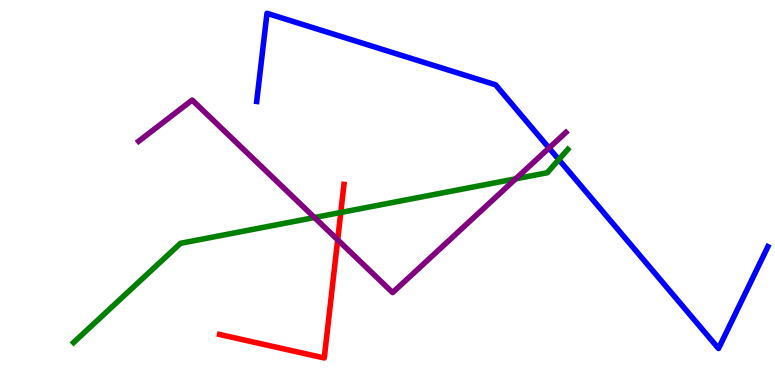[{'lines': ['blue', 'red'], 'intersections': []}, {'lines': ['green', 'red'], 'intersections': [{'x': 4.4, 'y': 4.48}]}, {'lines': ['purple', 'red'], 'intersections': [{'x': 4.36, 'y': 3.77}]}, {'lines': ['blue', 'green'], 'intersections': [{'x': 7.21, 'y': 5.85}]}, {'lines': ['blue', 'purple'], 'intersections': [{'x': 7.08, 'y': 6.16}]}, {'lines': ['green', 'purple'], 'intersections': [{'x': 4.06, 'y': 4.35}, {'x': 6.65, 'y': 5.36}]}]